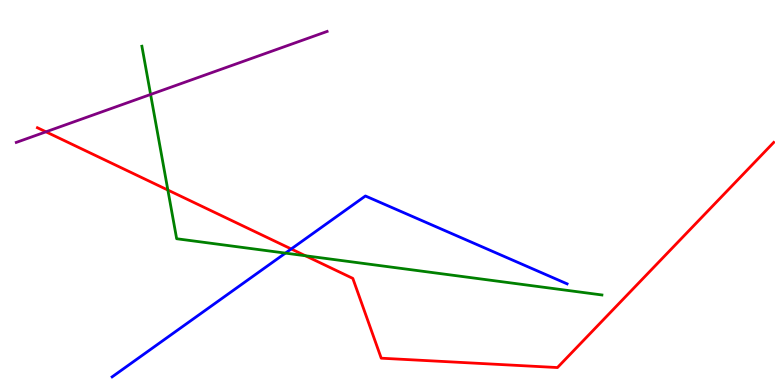[{'lines': ['blue', 'red'], 'intersections': [{'x': 3.76, 'y': 3.53}]}, {'lines': ['green', 'red'], 'intersections': [{'x': 2.17, 'y': 5.06}, {'x': 3.94, 'y': 3.36}]}, {'lines': ['purple', 'red'], 'intersections': [{'x': 0.593, 'y': 6.58}]}, {'lines': ['blue', 'green'], 'intersections': [{'x': 3.68, 'y': 3.43}]}, {'lines': ['blue', 'purple'], 'intersections': []}, {'lines': ['green', 'purple'], 'intersections': [{'x': 1.94, 'y': 7.55}]}]